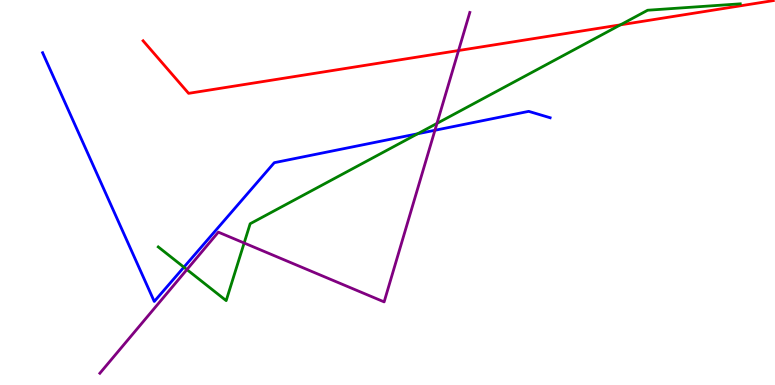[{'lines': ['blue', 'red'], 'intersections': []}, {'lines': ['green', 'red'], 'intersections': [{'x': 8.01, 'y': 9.35}]}, {'lines': ['purple', 'red'], 'intersections': [{'x': 5.92, 'y': 8.69}]}, {'lines': ['blue', 'green'], 'intersections': [{'x': 2.37, 'y': 3.06}, {'x': 5.39, 'y': 6.53}]}, {'lines': ['blue', 'purple'], 'intersections': [{'x': 5.61, 'y': 6.62}]}, {'lines': ['green', 'purple'], 'intersections': [{'x': 2.41, 'y': 3.0}, {'x': 3.15, 'y': 3.69}, {'x': 5.64, 'y': 6.79}]}]